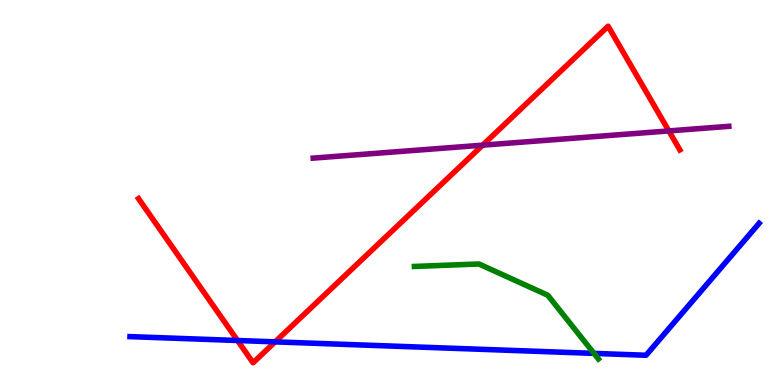[{'lines': ['blue', 'red'], 'intersections': [{'x': 3.07, 'y': 1.16}, {'x': 3.55, 'y': 1.12}]}, {'lines': ['green', 'red'], 'intersections': []}, {'lines': ['purple', 'red'], 'intersections': [{'x': 6.23, 'y': 6.23}, {'x': 8.63, 'y': 6.6}]}, {'lines': ['blue', 'green'], 'intersections': [{'x': 7.66, 'y': 0.821}]}, {'lines': ['blue', 'purple'], 'intersections': []}, {'lines': ['green', 'purple'], 'intersections': []}]